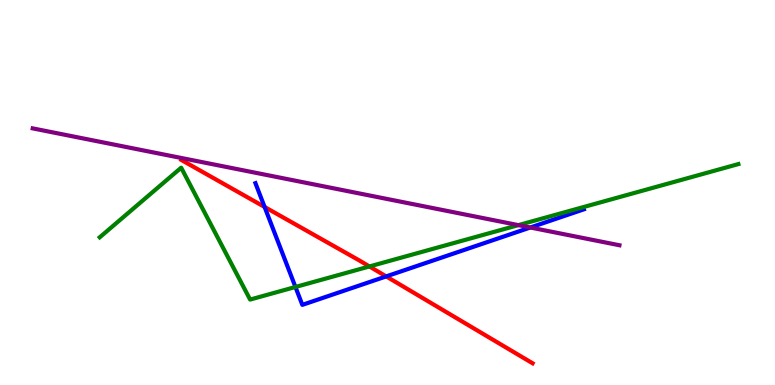[{'lines': ['blue', 'red'], 'intersections': [{'x': 3.41, 'y': 4.62}, {'x': 4.98, 'y': 2.82}]}, {'lines': ['green', 'red'], 'intersections': [{'x': 4.77, 'y': 3.08}]}, {'lines': ['purple', 'red'], 'intersections': []}, {'lines': ['blue', 'green'], 'intersections': [{'x': 3.81, 'y': 2.55}]}, {'lines': ['blue', 'purple'], 'intersections': [{'x': 6.84, 'y': 4.09}]}, {'lines': ['green', 'purple'], 'intersections': [{'x': 6.69, 'y': 4.15}]}]